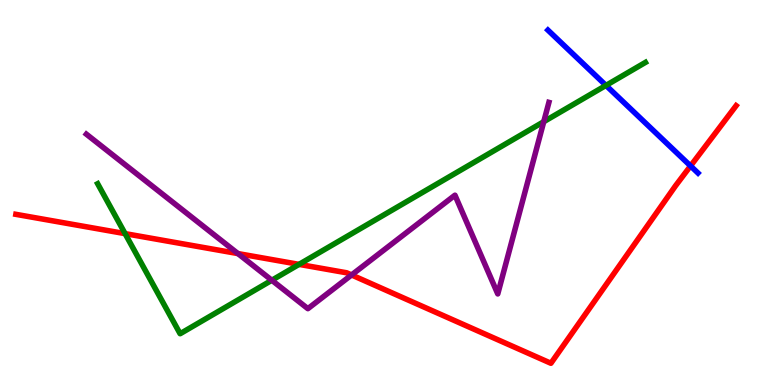[{'lines': ['blue', 'red'], 'intersections': [{'x': 8.91, 'y': 5.69}]}, {'lines': ['green', 'red'], 'intersections': [{'x': 1.61, 'y': 3.93}, {'x': 3.86, 'y': 3.13}]}, {'lines': ['purple', 'red'], 'intersections': [{'x': 3.07, 'y': 3.41}, {'x': 4.54, 'y': 2.86}]}, {'lines': ['blue', 'green'], 'intersections': [{'x': 7.82, 'y': 7.78}]}, {'lines': ['blue', 'purple'], 'intersections': []}, {'lines': ['green', 'purple'], 'intersections': [{'x': 3.51, 'y': 2.72}, {'x': 7.02, 'y': 6.84}]}]